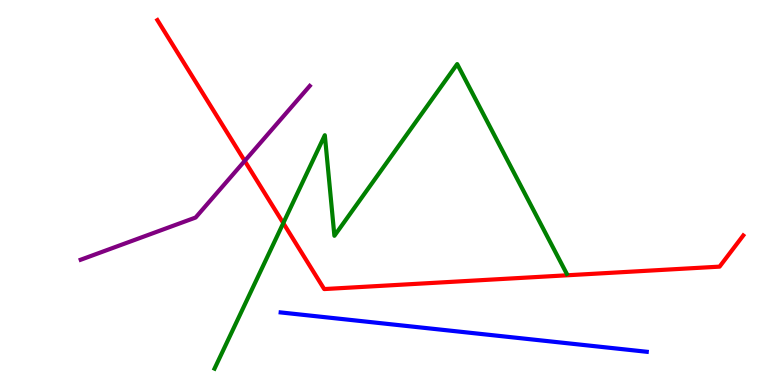[{'lines': ['blue', 'red'], 'intersections': []}, {'lines': ['green', 'red'], 'intersections': [{'x': 3.66, 'y': 4.21}]}, {'lines': ['purple', 'red'], 'intersections': [{'x': 3.16, 'y': 5.82}]}, {'lines': ['blue', 'green'], 'intersections': []}, {'lines': ['blue', 'purple'], 'intersections': []}, {'lines': ['green', 'purple'], 'intersections': []}]